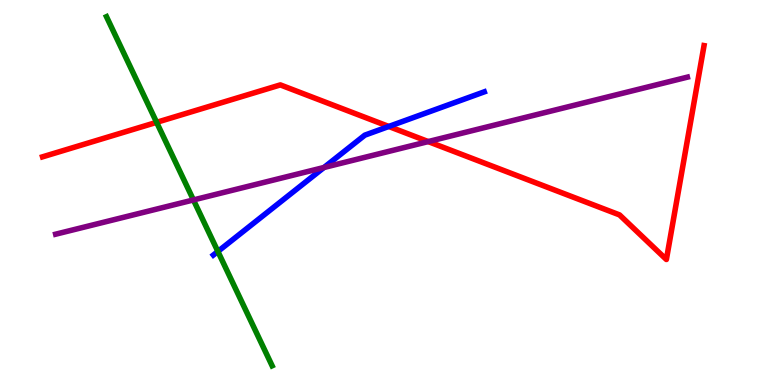[{'lines': ['blue', 'red'], 'intersections': [{'x': 5.02, 'y': 6.72}]}, {'lines': ['green', 'red'], 'intersections': [{'x': 2.02, 'y': 6.82}]}, {'lines': ['purple', 'red'], 'intersections': [{'x': 5.53, 'y': 6.32}]}, {'lines': ['blue', 'green'], 'intersections': [{'x': 2.81, 'y': 3.47}]}, {'lines': ['blue', 'purple'], 'intersections': [{'x': 4.18, 'y': 5.65}]}, {'lines': ['green', 'purple'], 'intersections': [{'x': 2.5, 'y': 4.81}]}]